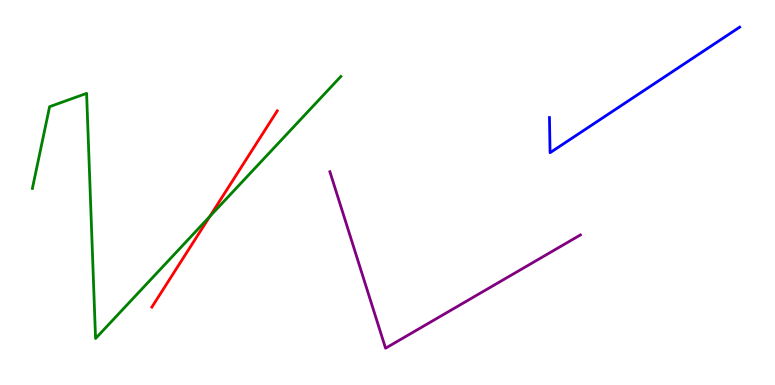[{'lines': ['blue', 'red'], 'intersections': []}, {'lines': ['green', 'red'], 'intersections': [{'x': 2.71, 'y': 4.38}]}, {'lines': ['purple', 'red'], 'intersections': []}, {'lines': ['blue', 'green'], 'intersections': []}, {'lines': ['blue', 'purple'], 'intersections': []}, {'lines': ['green', 'purple'], 'intersections': []}]